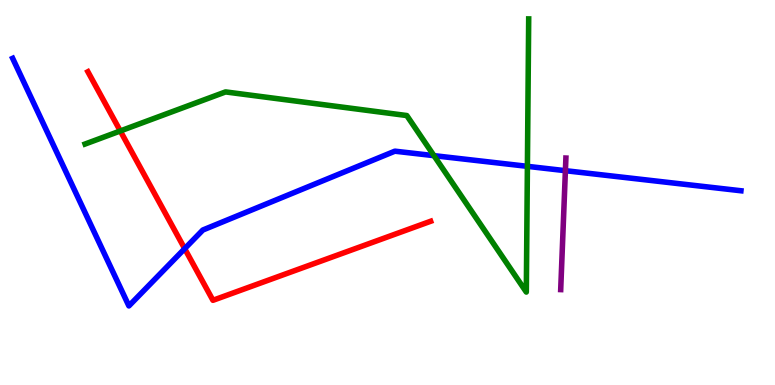[{'lines': ['blue', 'red'], 'intersections': [{'x': 2.38, 'y': 3.54}]}, {'lines': ['green', 'red'], 'intersections': [{'x': 1.55, 'y': 6.6}]}, {'lines': ['purple', 'red'], 'intersections': []}, {'lines': ['blue', 'green'], 'intersections': [{'x': 5.6, 'y': 5.96}, {'x': 6.81, 'y': 5.68}]}, {'lines': ['blue', 'purple'], 'intersections': [{'x': 7.3, 'y': 5.57}]}, {'lines': ['green', 'purple'], 'intersections': []}]